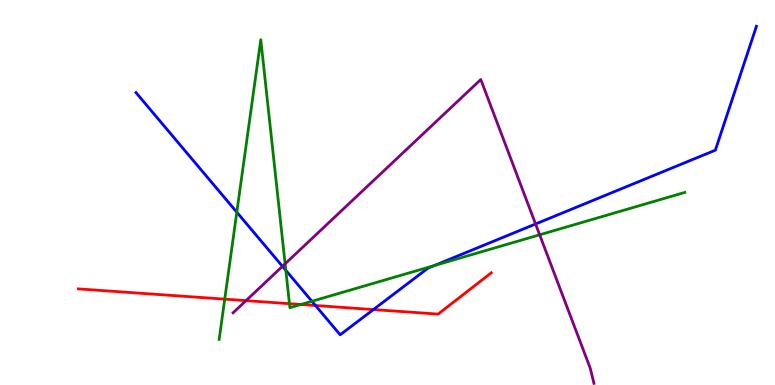[{'lines': ['blue', 'red'], 'intersections': [{'x': 4.07, 'y': 2.06}, {'x': 4.82, 'y': 1.96}]}, {'lines': ['green', 'red'], 'intersections': [{'x': 2.9, 'y': 2.23}, {'x': 3.73, 'y': 2.11}, {'x': 3.88, 'y': 2.09}]}, {'lines': ['purple', 'red'], 'intersections': [{'x': 3.17, 'y': 2.19}]}, {'lines': ['blue', 'green'], 'intersections': [{'x': 3.06, 'y': 4.49}, {'x': 3.69, 'y': 2.98}, {'x': 4.02, 'y': 2.17}, {'x': 5.6, 'y': 3.1}]}, {'lines': ['blue', 'purple'], 'intersections': [{'x': 3.64, 'y': 3.08}, {'x': 6.91, 'y': 4.18}]}, {'lines': ['green', 'purple'], 'intersections': [{'x': 3.68, 'y': 3.15}, {'x': 6.96, 'y': 3.9}]}]